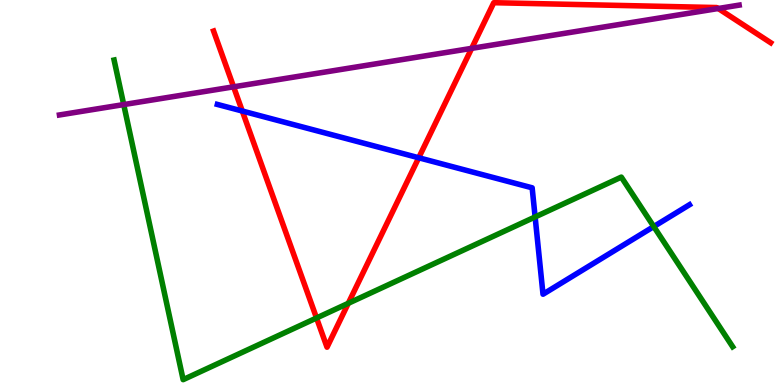[{'lines': ['blue', 'red'], 'intersections': [{'x': 3.13, 'y': 7.12}, {'x': 5.4, 'y': 5.9}]}, {'lines': ['green', 'red'], 'intersections': [{'x': 4.08, 'y': 1.74}, {'x': 4.49, 'y': 2.12}]}, {'lines': ['purple', 'red'], 'intersections': [{'x': 3.01, 'y': 7.74}, {'x': 6.09, 'y': 8.74}, {'x': 9.27, 'y': 9.78}]}, {'lines': ['blue', 'green'], 'intersections': [{'x': 6.9, 'y': 4.37}, {'x': 8.44, 'y': 4.12}]}, {'lines': ['blue', 'purple'], 'intersections': []}, {'lines': ['green', 'purple'], 'intersections': [{'x': 1.6, 'y': 7.28}]}]